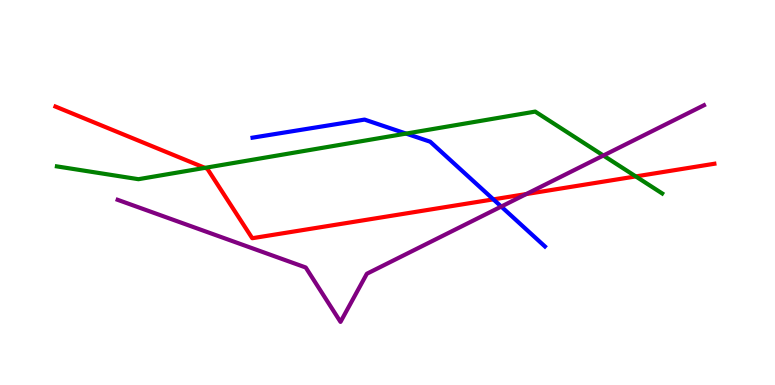[{'lines': ['blue', 'red'], 'intersections': [{'x': 6.37, 'y': 4.82}]}, {'lines': ['green', 'red'], 'intersections': [{'x': 2.64, 'y': 5.64}, {'x': 8.2, 'y': 5.42}]}, {'lines': ['purple', 'red'], 'intersections': [{'x': 6.79, 'y': 4.96}]}, {'lines': ['blue', 'green'], 'intersections': [{'x': 5.24, 'y': 6.53}]}, {'lines': ['blue', 'purple'], 'intersections': [{'x': 6.47, 'y': 4.63}]}, {'lines': ['green', 'purple'], 'intersections': [{'x': 7.79, 'y': 5.96}]}]